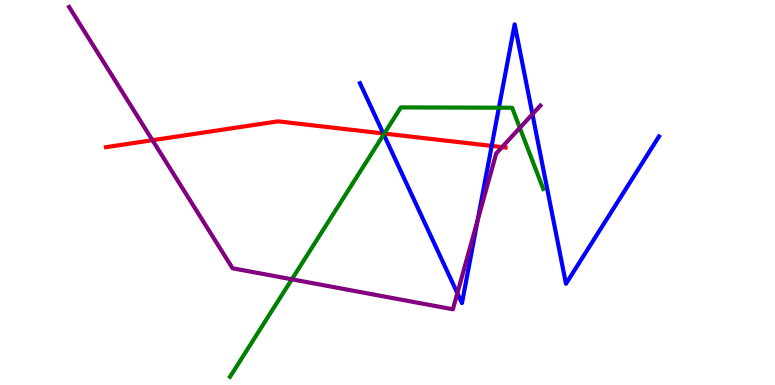[{'lines': ['blue', 'red'], 'intersections': [{'x': 4.95, 'y': 6.53}, {'x': 6.34, 'y': 6.21}]}, {'lines': ['green', 'red'], 'intersections': [{'x': 4.96, 'y': 6.53}]}, {'lines': ['purple', 'red'], 'intersections': [{'x': 1.97, 'y': 6.36}, {'x': 6.48, 'y': 6.18}]}, {'lines': ['blue', 'green'], 'intersections': [{'x': 4.95, 'y': 6.51}, {'x': 6.44, 'y': 7.2}]}, {'lines': ['blue', 'purple'], 'intersections': [{'x': 5.9, 'y': 2.39}, {'x': 6.16, 'y': 4.28}, {'x': 6.87, 'y': 7.03}]}, {'lines': ['green', 'purple'], 'intersections': [{'x': 3.77, 'y': 2.75}, {'x': 6.71, 'y': 6.68}]}]